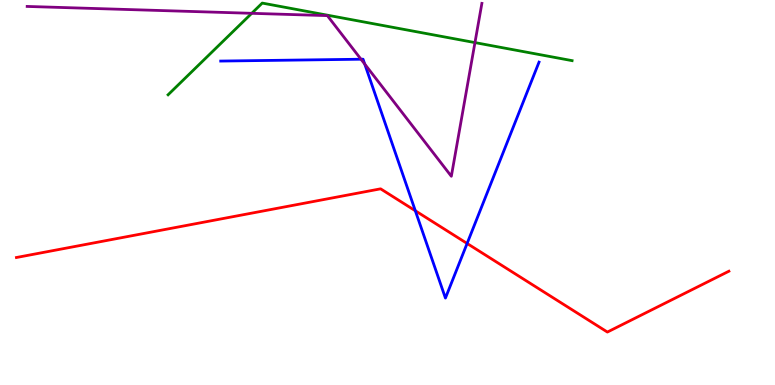[{'lines': ['blue', 'red'], 'intersections': [{'x': 5.36, 'y': 4.53}, {'x': 6.03, 'y': 3.68}]}, {'lines': ['green', 'red'], 'intersections': []}, {'lines': ['purple', 'red'], 'intersections': []}, {'lines': ['blue', 'green'], 'intersections': []}, {'lines': ['blue', 'purple'], 'intersections': [{'x': 4.66, 'y': 8.46}, {'x': 4.71, 'y': 8.34}]}, {'lines': ['green', 'purple'], 'intersections': [{'x': 3.25, 'y': 9.65}, {'x': 6.13, 'y': 8.89}]}]